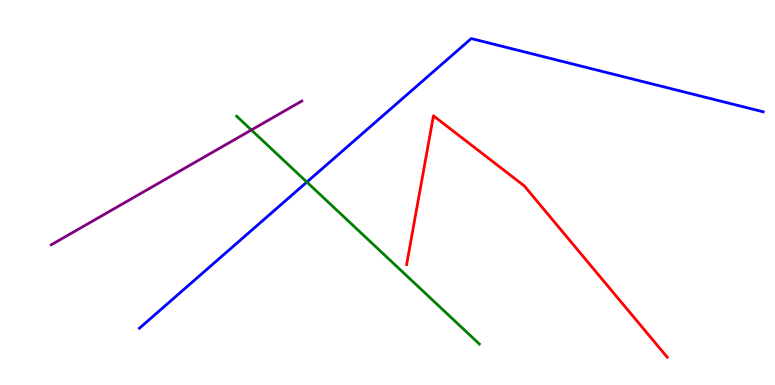[{'lines': ['blue', 'red'], 'intersections': []}, {'lines': ['green', 'red'], 'intersections': []}, {'lines': ['purple', 'red'], 'intersections': []}, {'lines': ['blue', 'green'], 'intersections': [{'x': 3.96, 'y': 5.27}]}, {'lines': ['blue', 'purple'], 'intersections': []}, {'lines': ['green', 'purple'], 'intersections': [{'x': 3.24, 'y': 6.62}]}]